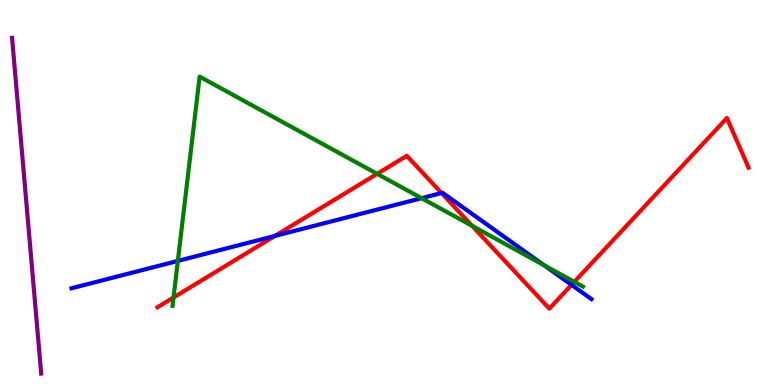[{'lines': ['blue', 'red'], 'intersections': [{'x': 3.55, 'y': 3.87}, {'x': 5.7, 'y': 4.99}, {'x': 7.37, 'y': 2.6}]}, {'lines': ['green', 'red'], 'intersections': [{'x': 2.24, 'y': 2.27}, {'x': 4.87, 'y': 5.48}, {'x': 6.09, 'y': 4.13}, {'x': 7.41, 'y': 2.68}]}, {'lines': ['purple', 'red'], 'intersections': []}, {'lines': ['blue', 'green'], 'intersections': [{'x': 2.29, 'y': 3.22}, {'x': 5.44, 'y': 4.85}, {'x': 7.02, 'y': 3.11}]}, {'lines': ['blue', 'purple'], 'intersections': []}, {'lines': ['green', 'purple'], 'intersections': []}]